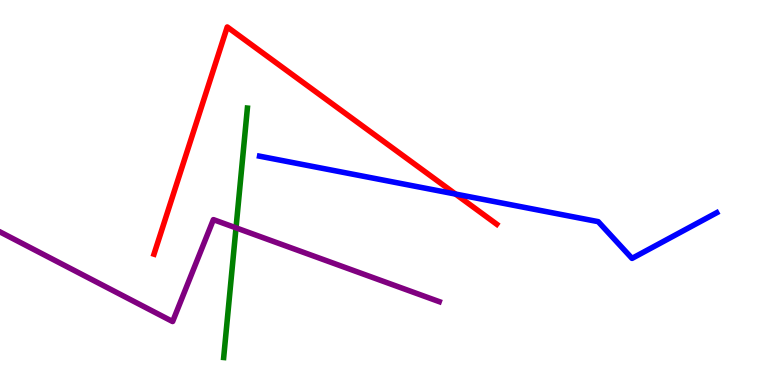[{'lines': ['blue', 'red'], 'intersections': [{'x': 5.88, 'y': 4.96}]}, {'lines': ['green', 'red'], 'intersections': []}, {'lines': ['purple', 'red'], 'intersections': []}, {'lines': ['blue', 'green'], 'intersections': []}, {'lines': ['blue', 'purple'], 'intersections': []}, {'lines': ['green', 'purple'], 'intersections': [{'x': 3.05, 'y': 4.08}]}]